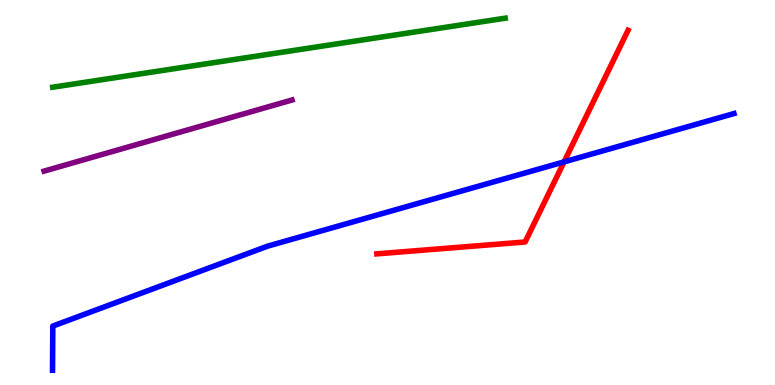[{'lines': ['blue', 'red'], 'intersections': [{'x': 7.28, 'y': 5.8}]}, {'lines': ['green', 'red'], 'intersections': []}, {'lines': ['purple', 'red'], 'intersections': []}, {'lines': ['blue', 'green'], 'intersections': []}, {'lines': ['blue', 'purple'], 'intersections': []}, {'lines': ['green', 'purple'], 'intersections': []}]